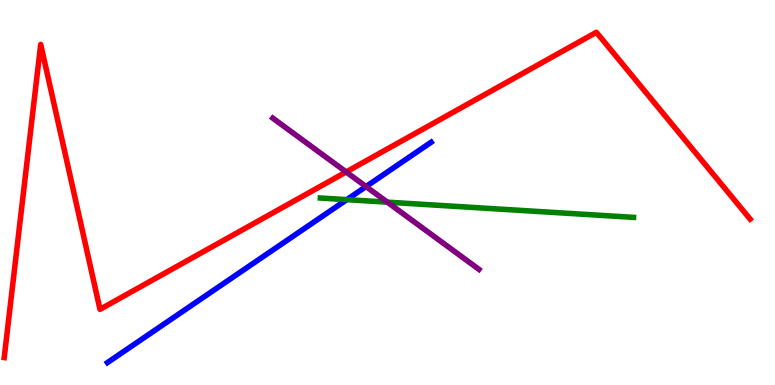[{'lines': ['blue', 'red'], 'intersections': []}, {'lines': ['green', 'red'], 'intersections': []}, {'lines': ['purple', 'red'], 'intersections': [{'x': 4.47, 'y': 5.53}]}, {'lines': ['blue', 'green'], 'intersections': [{'x': 4.47, 'y': 4.81}]}, {'lines': ['blue', 'purple'], 'intersections': [{'x': 4.72, 'y': 5.15}]}, {'lines': ['green', 'purple'], 'intersections': [{'x': 5.0, 'y': 4.75}]}]